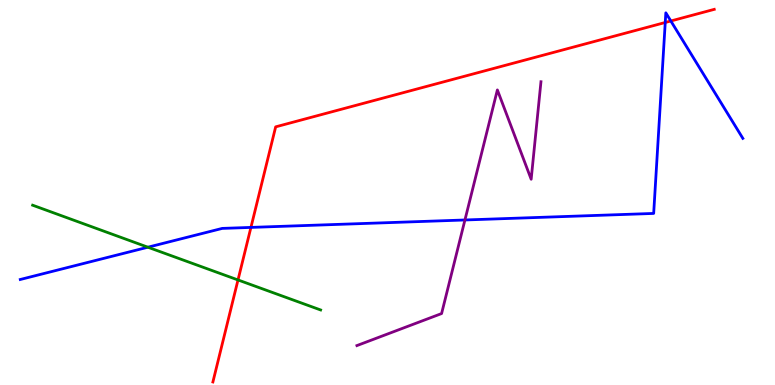[{'lines': ['blue', 'red'], 'intersections': [{'x': 3.24, 'y': 4.09}, {'x': 8.58, 'y': 9.42}, {'x': 8.66, 'y': 9.45}]}, {'lines': ['green', 'red'], 'intersections': [{'x': 3.07, 'y': 2.73}]}, {'lines': ['purple', 'red'], 'intersections': []}, {'lines': ['blue', 'green'], 'intersections': [{'x': 1.91, 'y': 3.58}]}, {'lines': ['blue', 'purple'], 'intersections': [{'x': 6.0, 'y': 4.29}]}, {'lines': ['green', 'purple'], 'intersections': []}]